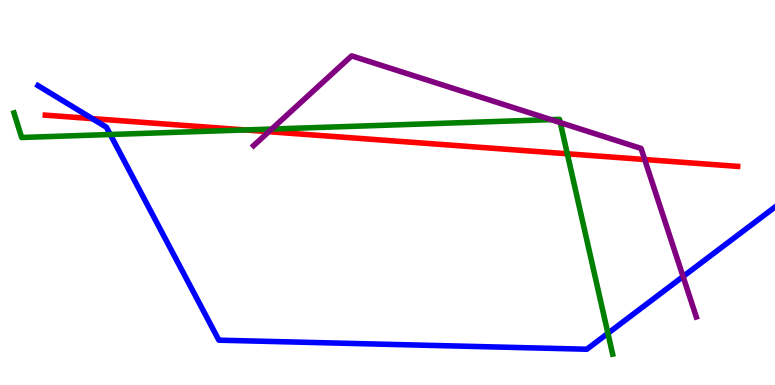[{'lines': ['blue', 'red'], 'intersections': [{'x': 1.19, 'y': 6.92}]}, {'lines': ['green', 'red'], 'intersections': [{'x': 3.17, 'y': 6.62}, {'x': 7.32, 'y': 6.01}]}, {'lines': ['purple', 'red'], 'intersections': [{'x': 3.47, 'y': 6.58}, {'x': 8.32, 'y': 5.86}]}, {'lines': ['blue', 'green'], 'intersections': [{'x': 1.42, 'y': 6.51}, {'x': 7.84, 'y': 1.34}]}, {'lines': ['blue', 'purple'], 'intersections': [{'x': 8.81, 'y': 2.82}]}, {'lines': ['green', 'purple'], 'intersections': [{'x': 3.51, 'y': 6.65}, {'x': 7.11, 'y': 6.89}, {'x': 7.23, 'y': 6.82}]}]